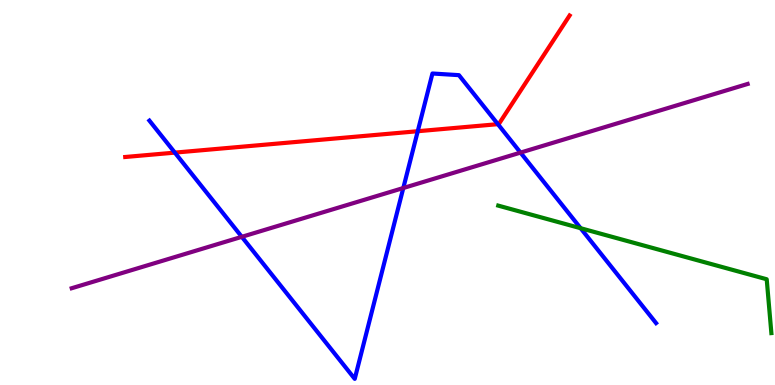[{'lines': ['blue', 'red'], 'intersections': [{'x': 2.26, 'y': 6.04}, {'x': 5.39, 'y': 6.59}, {'x': 6.42, 'y': 6.77}]}, {'lines': ['green', 'red'], 'intersections': []}, {'lines': ['purple', 'red'], 'intersections': []}, {'lines': ['blue', 'green'], 'intersections': [{'x': 7.49, 'y': 4.07}]}, {'lines': ['blue', 'purple'], 'intersections': [{'x': 3.12, 'y': 3.85}, {'x': 5.2, 'y': 5.12}, {'x': 6.72, 'y': 6.04}]}, {'lines': ['green', 'purple'], 'intersections': []}]